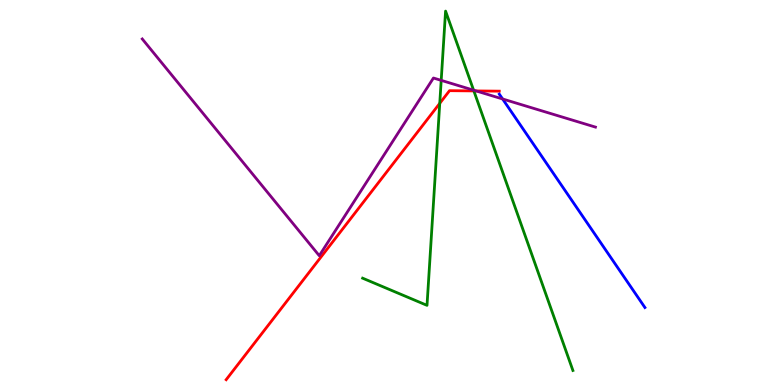[{'lines': ['blue', 'red'], 'intersections': []}, {'lines': ['green', 'red'], 'intersections': [{'x': 5.67, 'y': 7.32}, {'x': 6.11, 'y': 7.64}]}, {'lines': ['purple', 'red'], 'intersections': [{'x': 6.14, 'y': 7.64}]}, {'lines': ['blue', 'green'], 'intersections': []}, {'lines': ['blue', 'purple'], 'intersections': [{'x': 6.49, 'y': 7.43}]}, {'lines': ['green', 'purple'], 'intersections': [{'x': 5.69, 'y': 7.91}, {'x': 6.11, 'y': 7.66}]}]